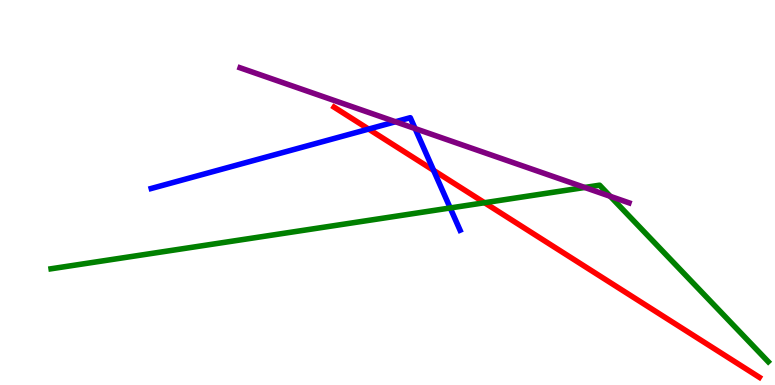[{'lines': ['blue', 'red'], 'intersections': [{'x': 4.76, 'y': 6.65}, {'x': 5.59, 'y': 5.58}]}, {'lines': ['green', 'red'], 'intersections': [{'x': 6.25, 'y': 4.73}]}, {'lines': ['purple', 'red'], 'intersections': []}, {'lines': ['blue', 'green'], 'intersections': [{'x': 5.81, 'y': 4.6}]}, {'lines': ['blue', 'purple'], 'intersections': [{'x': 5.1, 'y': 6.84}, {'x': 5.36, 'y': 6.66}]}, {'lines': ['green', 'purple'], 'intersections': [{'x': 7.55, 'y': 5.13}, {'x': 7.87, 'y': 4.9}]}]